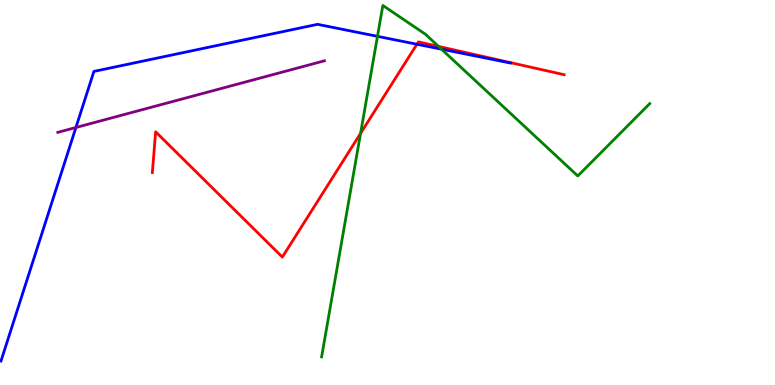[{'lines': ['blue', 'red'], 'intersections': [{'x': 5.38, 'y': 8.85}]}, {'lines': ['green', 'red'], 'intersections': [{'x': 4.65, 'y': 6.54}, {'x': 5.66, 'y': 8.79}]}, {'lines': ['purple', 'red'], 'intersections': []}, {'lines': ['blue', 'green'], 'intersections': [{'x': 4.87, 'y': 9.06}, {'x': 5.7, 'y': 8.72}]}, {'lines': ['blue', 'purple'], 'intersections': [{'x': 0.98, 'y': 6.69}]}, {'lines': ['green', 'purple'], 'intersections': []}]